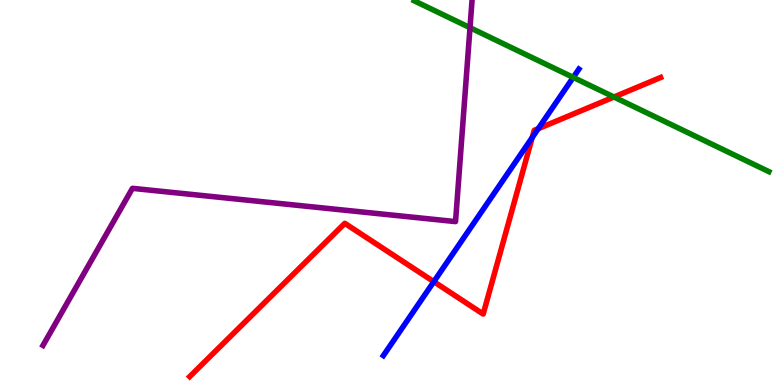[{'lines': ['blue', 'red'], 'intersections': [{'x': 5.6, 'y': 2.68}, {'x': 6.87, 'y': 6.43}, {'x': 6.95, 'y': 6.66}]}, {'lines': ['green', 'red'], 'intersections': [{'x': 7.92, 'y': 7.48}]}, {'lines': ['purple', 'red'], 'intersections': []}, {'lines': ['blue', 'green'], 'intersections': [{'x': 7.4, 'y': 7.99}]}, {'lines': ['blue', 'purple'], 'intersections': []}, {'lines': ['green', 'purple'], 'intersections': [{'x': 6.06, 'y': 9.28}]}]